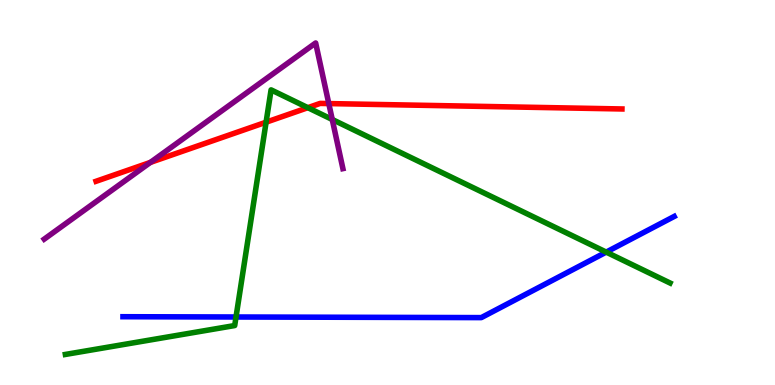[{'lines': ['blue', 'red'], 'intersections': []}, {'lines': ['green', 'red'], 'intersections': [{'x': 3.43, 'y': 6.83}, {'x': 3.97, 'y': 7.2}]}, {'lines': ['purple', 'red'], 'intersections': [{'x': 1.94, 'y': 5.78}, {'x': 4.24, 'y': 7.31}]}, {'lines': ['blue', 'green'], 'intersections': [{'x': 3.05, 'y': 1.77}, {'x': 7.82, 'y': 3.45}]}, {'lines': ['blue', 'purple'], 'intersections': []}, {'lines': ['green', 'purple'], 'intersections': [{'x': 4.29, 'y': 6.9}]}]